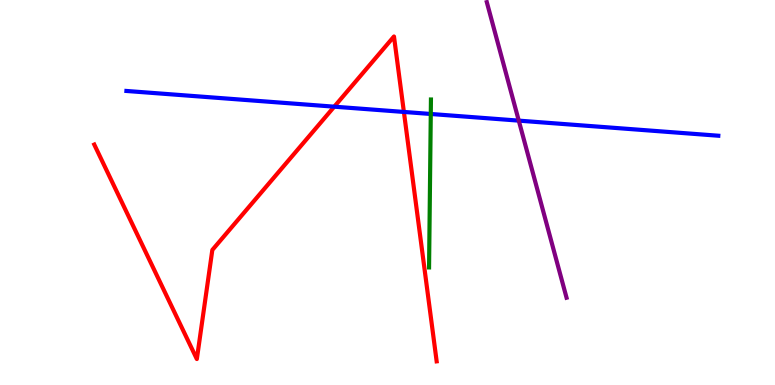[{'lines': ['blue', 'red'], 'intersections': [{'x': 4.31, 'y': 7.23}, {'x': 5.21, 'y': 7.09}]}, {'lines': ['green', 'red'], 'intersections': []}, {'lines': ['purple', 'red'], 'intersections': []}, {'lines': ['blue', 'green'], 'intersections': [{'x': 5.56, 'y': 7.04}]}, {'lines': ['blue', 'purple'], 'intersections': [{'x': 6.69, 'y': 6.87}]}, {'lines': ['green', 'purple'], 'intersections': []}]